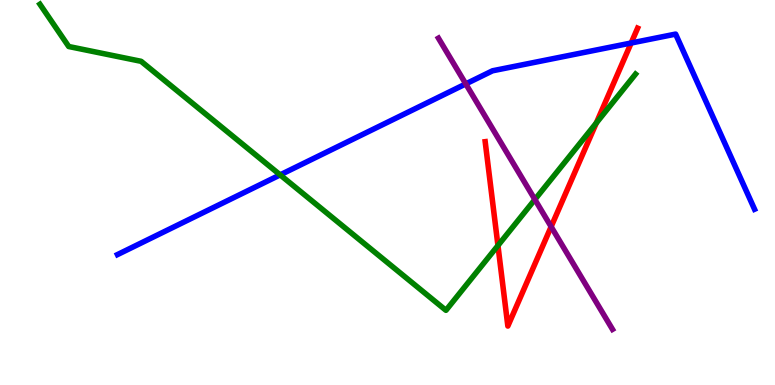[{'lines': ['blue', 'red'], 'intersections': [{'x': 8.14, 'y': 8.88}]}, {'lines': ['green', 'red'], 'intersections': [{'x': 6.43, 'y': 3.62}, {'x': 7.69, 'y': 6.81}]}, {'lines': ['purple', 'red'], 'intersections': [{'x': 7.11, 'y': 4.11}]}, {'lines': ['blue', 'green'], 'intersections': [{'x': 3.61, 'y': 5.46}]}, {'lines': ['blue', 'purple'], 'intersections': [{'x': 6.01, 'y': 7.82}]}, {'lines': ['green', 'purple'], 'intersections': [{'x': 6.9, 'y': 4.82}]}]